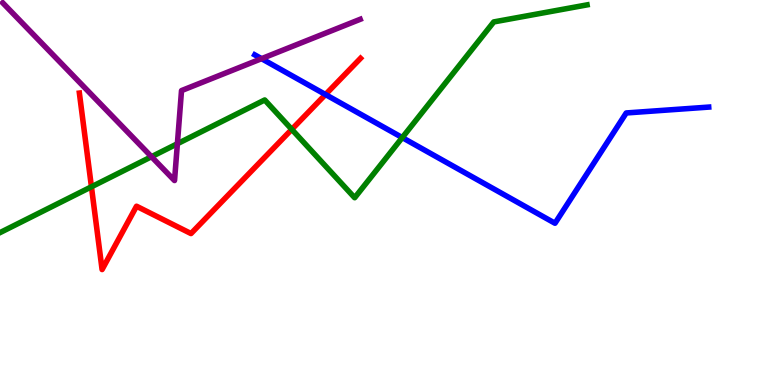[{'lines': ['blue', 'red'], 'intersections': [{'x': 4.2, 'y': 7.54}]}, {'lines': ['green', 'red'], 'intersections': [{'x': 1.18, 'y': 5.15}, {'x': 3.76, 'y': 6.64}]}, {'lines': ['purple', 'red'], 'intersections': []}, {'lines': ['blue', 'green'], 'intersections': [{'x': 5.19, 'y': 6.43}]}, {'lines': ['blue', 'purple'], 'intersections': [{'x': 3.37, 'y': 8.48}]}, {'lines': ['green', 'purple'], 'intersections': [{'x': 1.95, 'y': 5.93}, {'x': 2.29, 'y': 6.27}]}]